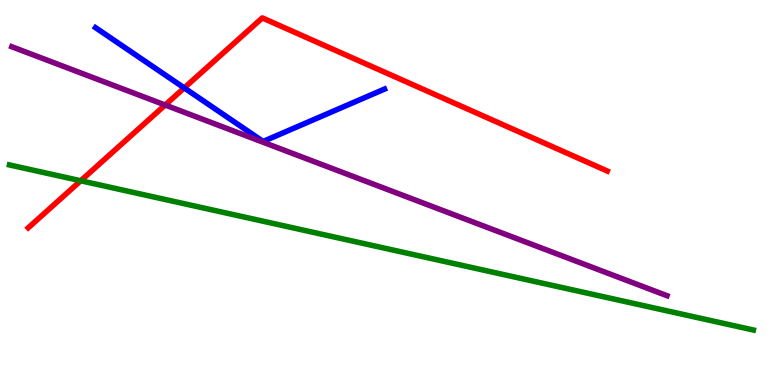[{'lines': ['blue', 'red'], 'intersections': [{'x': 2.38, 'y': 7.72}]}, {'lines': ['green', 'red'], 'intersections': [{'x': 1.04, 'y': 5.31}]}, {'lines': ['purple', 'red'], 'intersections': [{'x': 2.13, 'y': 7.27}]}, {'lines': ['blue', 'green'], 'intersections': []}, {'lines': ['blue', 'purple'], 'intersections': []}, {'lines': ['green', 'purple'], 'intersections': []}]